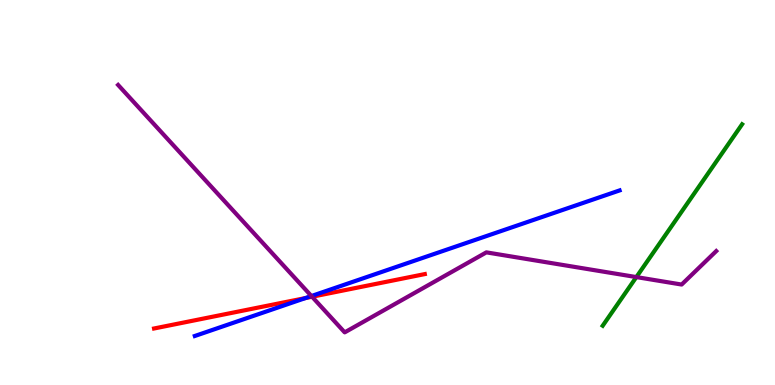[{'lines': ['blue', 'red'], 'intersections': [{'x': 3.94, 'y': 2.26}]}, {'lines': ['green', 'red'], 'intersections': []}, {'lines': ['purple', 'red'], 'intersections': [{'x': 4.03, 'y': 2.29}]}, {'lines': ['blue', 'green'], 'intersections': []}, {'lines': ['blue', 'purple'], 'intersections': [{'x': 4.02, 'y': 2.31}]}, {'lines': ['green', 'purple'], 'intersections': [{'x': 8.21, 'y': 2.8}]}]